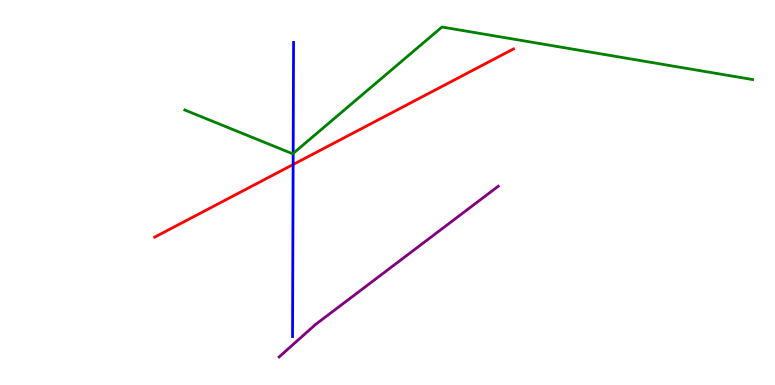[{'lines': ['blue', 'red'], 'intersections': [{'x': 3.78, 'y': 5.73}]}, {'lines': ['green', 'red'], 'intersections': []}, {'lines': ['purple', 'red'], 'intersections': []}, {'lines': ['blue', 'green'], 'intersections': [{'x': 3.78, 'y': 6.02}]}, {'lines': ['blue', 'purple'], 'intersections': []}, {'lines': ['green', 'purple'], 'intersections': []}]